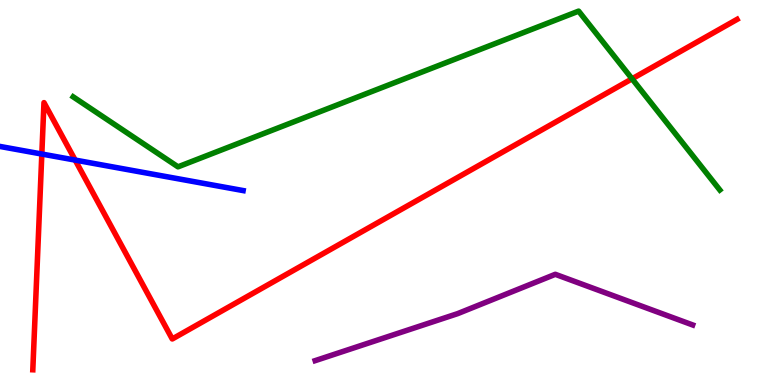[{'lines': ['blue', 'red'], 'intersections': [{'x': 0.54, 'y': 6.0}, {'x': 0.97, 'y': 5.84}]}, {'lines': ['green', 'red'], 'intersections': [{'x': 8.16, 'y': 7.95}]}, {'lines': ['purple', 'red'], 'intersections': []}, {'lines': ['blue', 'green'], 'intersections': []}, {'lines': ['blue', 'purple'], 'intersections': []}, {'lines': ['green', 'purple'], 'intersections': []}]